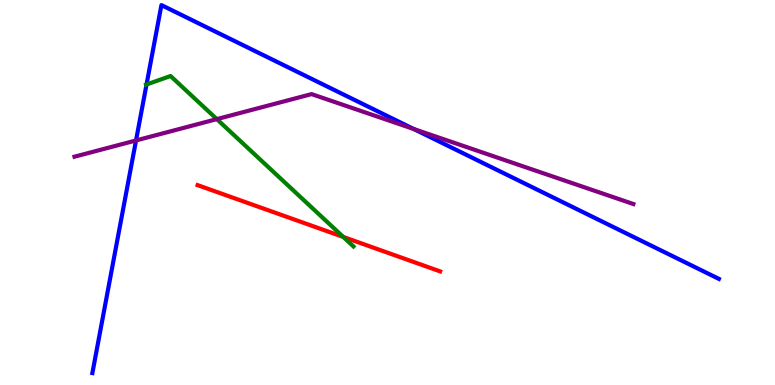[{'lines': ['blue', 'red'], 'intersections': []}, {'lines': ['green', 'red'], 'intersections': [{'x': 4.43, 'y': 3.85}]}, {'lines': ['purple', 'red'], 'intersections': []}, {'lines': ['blue', 'green'], 'intersections': [{'x': 1.89, 'y': 7.81}]}, {'lines': ['blue', 'purple'], 'intersections': [{'x': 1.76, 'y': 6.35}, {'x': 5.34, 'y': 6.65}]}, {'lines': ['green', 'purple'], 'intersections': [{'x': 2.8, 'y': 6.91}]}]